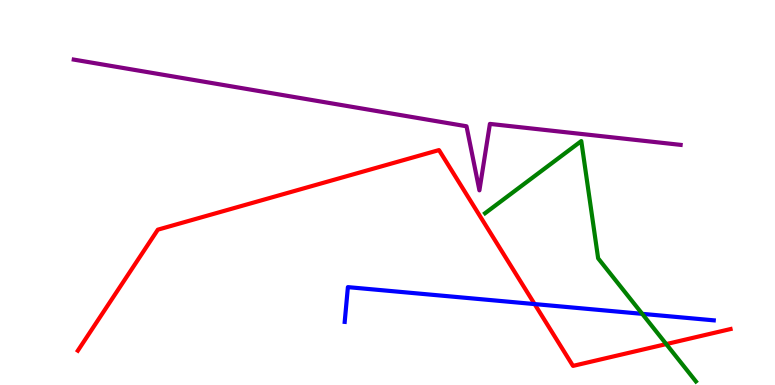[{'lines': ['blue', 'red'], 'intersections': [{'x': 6.9, 'y': 2.1}]}, {'lines': ['green', 'red'], 'intersections': [{'x': 8.6, 'y': 1.06}]}, {'lines': ['purple', 'red'], 'intersections': []}, {'lines': ['blue', 'green'], 'intersections': [{'x': 8.29, 'y': 1.85}]}, {'lines': ['blue', 'purple'], 'intersections': []}, {'lines': ['green', 'purple'], 'intersections': []}]